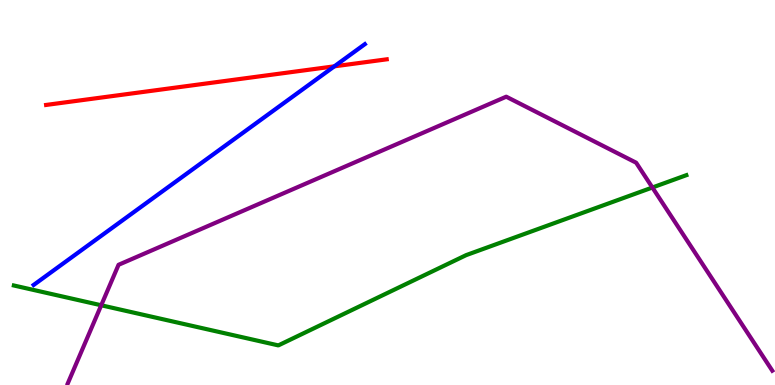[{'lines': ['blue', 'red'], 'intersections': [{'x': 4.31, 'y': 8.28}]}, {'lines': ['green', 'red'], 'intersections': []}, {'lines': ['purple', 'red'], 'intersections': []}, {'lines': ['blue', 'green'], 'intersections': []}, {'lines': ['blue', 'purple'], 'intersections': []}, {'lines': ['green', 'purple'], 'intersections': [{'x': 1.31, 'y': 2.07}, {'x': 8.42, 'y': 5.13}]}]